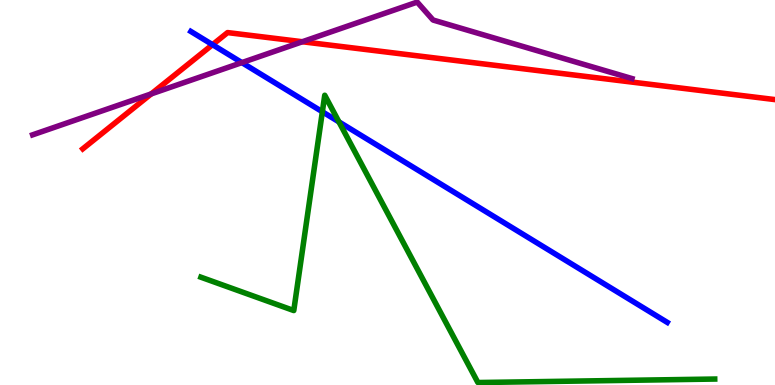[{'lines': ['blue', 'red'], 'intersections': [{'x': 2.74, 'y': 8.84}]}, {'lines': ['green', 'red'], 'intersections': []}, {'lines': ['purple', 'red'], 'intersections': [{'x': 1.95, 'y': 7.56}, {'x': 3.9, 'y': 8.92}]}, {'lines': ['blue', 'green'], 'intersections': [{'x': 4.16, 'y': 7.1}, {'x': 4.37, 'y': 6.83}]}, {'lines': ['blue', 'purple'], 'intersections': [{'x': 3.12, 'y': 8.37}]}, {'lines': ['green', 'purple'], 'intersections': []}]